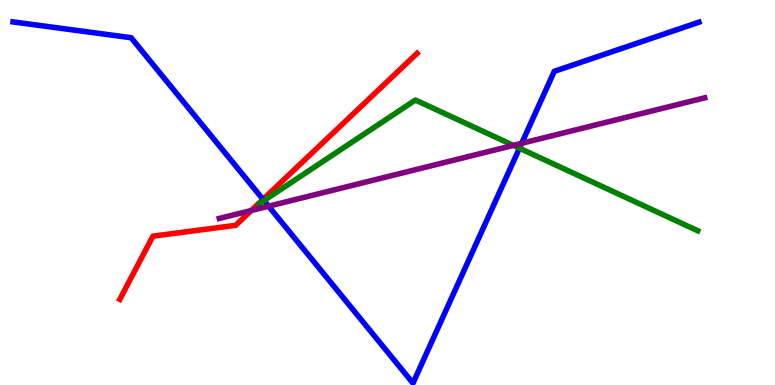[{'lines': ['blue', 'red'], 'intersections': [{'x': 3.39, 'y': 4.82}]}, {'lines': ['green', 'red'], 'intersections': []}, {'lines': ['purple', 'red'], 'intersections': [{'x': 3.24, 'y': 4.53}]}, {'lines': ['blue', 'green'], 'intersections': [{'x': 3.41, 'y': 4.79}, {'x': 6.7, 'y': 6.15}]}, {'lines': ['blue', 'purple'], 'intersections': [{'x': 3.47, 'y': 4.64}, {'x': 6.73, 'y': 6.28}]}, {'lines': ['green', 'purple'], 'intersections': [{'x': 6.62, 'y': 6.22}]}]